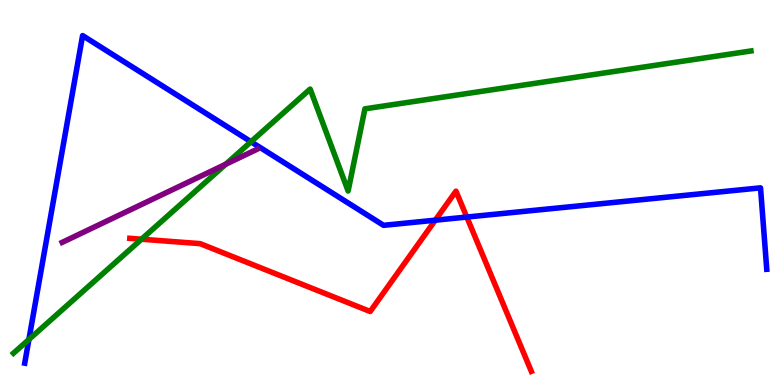[{'lines': ['blue', 'red'], 'intersections': [{'x': 5.62, 'y': 4.28}, {'x': 6.02, 'y': 4.36}]}, {'lines': ['green', 'red'], 'intersections': [{'x': 1.83, 'y': 3.79}]}, {'lines': ['purple', 'red'], 'intersections': []}, {'lines': ['blue', 'green'], 'intersections': [{'x': 0.373, 'y': 1.18}, {'x': 3.24, 'y': 6.32}]}, {'lines': ['blue', 'purple'], 'intersections': []}, {'lines': ['green', 'purple'], 'intersections': [{'x': 2.91, 'y': 5.73}]}]